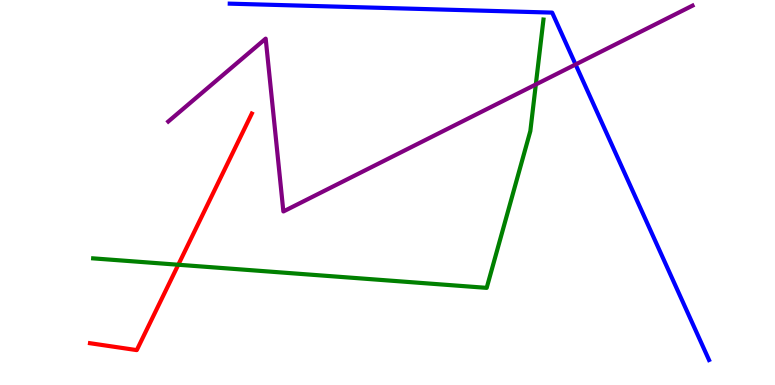[{'lines': ['blue', 'red'], 'intersections': []}, {'lines': ['green', 'red'], 'intersections': [{'x': 2.3, 'y': 3.12}]}, {'lines': ['purple', 'red'], 'intersections': []}, {'lines': ['blue', 'green'], 'intersections': []}, {'lines': ['blue', 'purple'], 'intersections': [{'x': 7.43, 'y': 8.33}]}, {'lines': ['green', 'purple'], 'intersections': [{'x': 6.91, 'y': 7.81}]}]